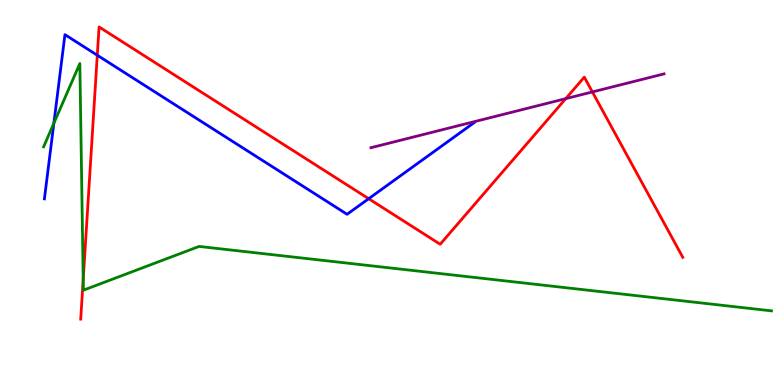[{'lines': ['blue', 'red'], 'intersections': [{'x': 1.26, 'y': 8.57}, {'x': 4.76, 'y': 4.84}]}, {'lines': ['green', 'red'], 'intersections': [{'x': 1.07, 'y': 2.74}]}, {'lines': ['purple', 'red'], 'intersections': [{'x': 7.3, 'y': 7.44}, {'x': 7.64, 'y': 7.61}]}, {'lines': ['blue', 'green'], 'intersections': [{'x': 0.695, 'y': 6.8}]}, {'lines': ['blue', 'purple'], 'intersections': []}, {'lines': ['green', 'purple'], 'intersections': []}]